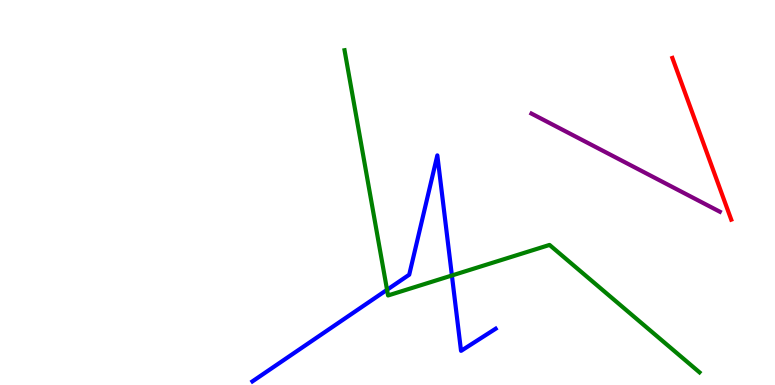[{'lines': ['blue', 'red'], 'intersections': []}, {'lines': ['green', 'red'], 'intersections': []}, {'lines': ['purple', 'red'], 'intersections': []}, {'lines': ['blue', 'green'], 'intersections': [{'x': 4.99, 'y': 2.47}, {'x': 5.83, 'y': 2.84}]}, {'lines': ['blue', 'purple'], 'intersections': []}, {'lines': ['green', 'purple'], 'intersections': []}]